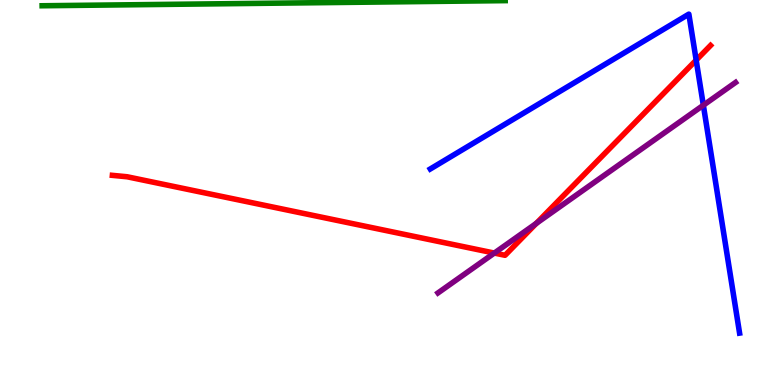[{'lines': ['blue', 'red'], 'intersections': [{'x': 8.98, 'y': 8.44}]}, {'lines': ['green', 'red'], 'intersections': []}, {'lines': ['purple', 'red'], 'intersections': [{'x': 6.38, 'y': 3.43}, {'x': 6.92, 'y': 4.2}]}, {'lines': ['blue', 'green'], 'intersections': []}, {'lines': ['blue', 'purple'], 'intersections': [{'x': 9.08, 'y': 7.27}]}, {'lines': ['green', 'purple'], 'intersections': []}]